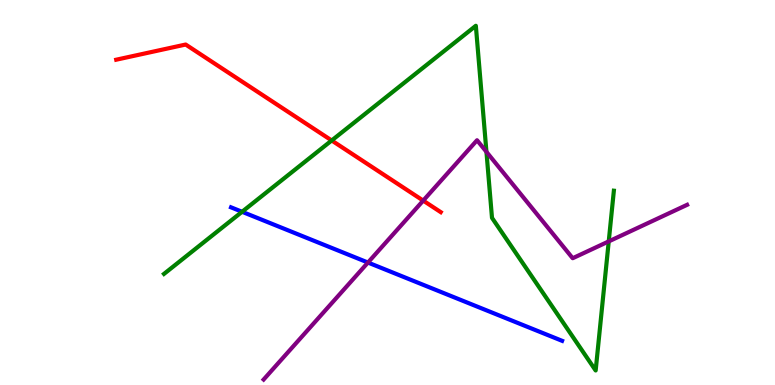[{'lines': ['blue', 'red'], 'intersections': []}, {'lines': ['green', 'red'], 'intersections': [{'x': 4.28, 'y': 6.35}]}, {'lines': ['purple', 'red'], 'intersections': [{'x': 5.46, 'y': 4.79}]}, {'lines': ['blue', 'green'], 'intersections': [{'x': 3.12, 'y': 4.5}]}, {'lines': ['blue', 'purple'], 'intersections': [{'x': 4.75, 'y': 3.18}]}, {'lines': ['green', 'purple'], 'intersections': [{'x': 6.28, 'y': 6.06}, {'x': 7.85, 'y': 3.73}]}]